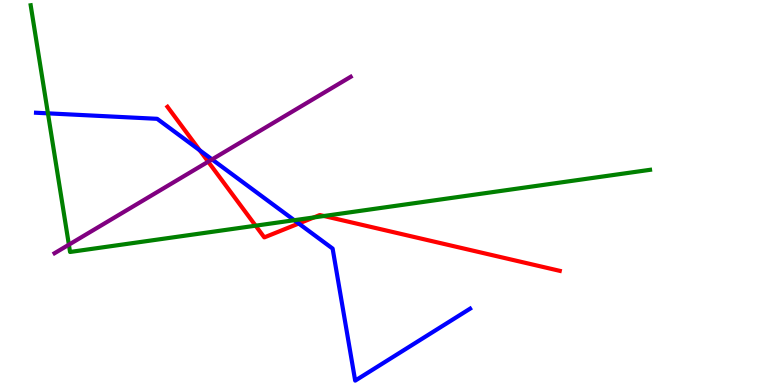[{'lines': ['blue', 'red'], 'intersections': [{'x': 2.58, 'y': 6.1}, {'x': 3.85, 'y': 4.19}]}, {'lines': ['green', 'red'], 'intersections': [{'x': 3.3, 'y': 4.14}, {'x': 4.05, 'y': 4.35}, {'x': 4.18, 'y': 4.39}]}, {'lines': ['purple', 'red'], 'intersections': [{'x': 2.69, 'y': 5.8}]}, {'lines': ['blue', 'green'], 'intersections': [{'x': 0.618, 'y': 7.06}, {'x': 3.8, 'y': 4.28}]}, {'lines': ['blue', 'purple'], 'intersections': [{'x': 2.74, 'y': 5.86}]}, {'lines': ['green', 'purple'], 'intersections': [{'x': 0.889, 'y': 3.64}]}]